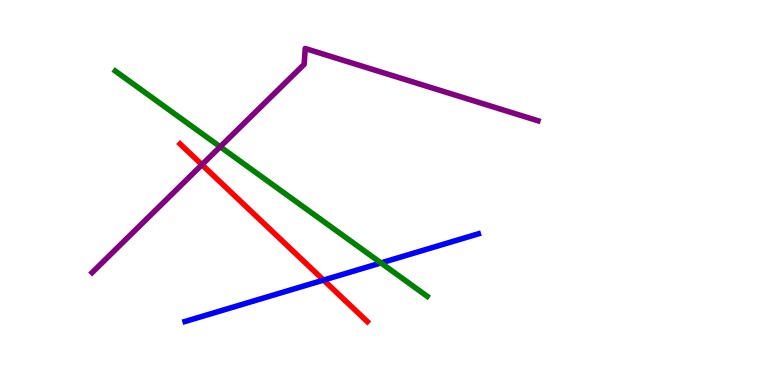[{'lines': ['blue', 'red'], 'intersections': [{'x': 4.18, 'y': 2.72}]}, {'lines': ['green', 'red'], 'intersections': []}, {'lines': ['purple', 'red'], 'intersections': [{'x': 2.61, 'y': 5.72}]}, {'lines': ['blue', 'green'], 'intersections': [{'x': 4.92, 'y': 3.17}]}, {'lines': ['blue', 'purple'], 'intersections': []}, {'lines': ['green', 'purple'], 'intersections': [{'x': 2.84, 'y': 6.19}]}]